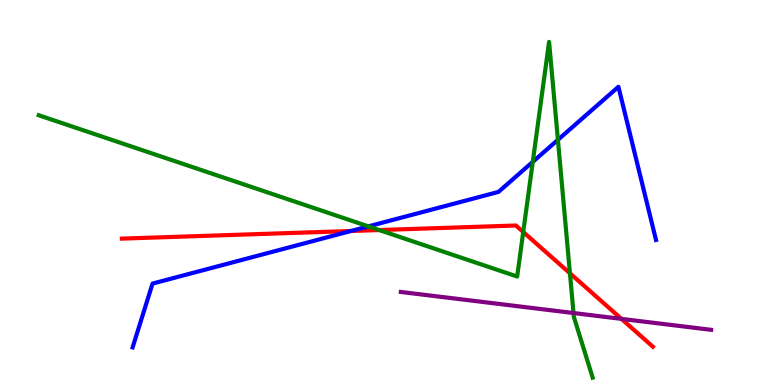[{'lines': ['blue', 'red'], 'intersections': [{'x': 4.53, 'y': 4.0}]}, {'lines': ['green', 'red'], 'intersections': [{'x': 4.89, 'y': 4.02}, {'x': 6.75, 'y': 3.97}, {'x': 7.35, 'y': 2.9}]}, {'lines': ['purple', 'red'], 'intersections': [{'x': 8.02, 'y': 1.72}]}, {'lines': ['blue', 'green'], 'intersections': [{'x': 4.75, 'y': 4.12}, {'x': 6.87, 'y': 5.8}, {'x': 7.2, 'y': 6.37}]}, {'lines': ['blue', 'purple'], 'intersections': []}, {'lines': ['green', 'purple'], 'intersections': [{'x': 7.4, 'y': 1.87}]}]